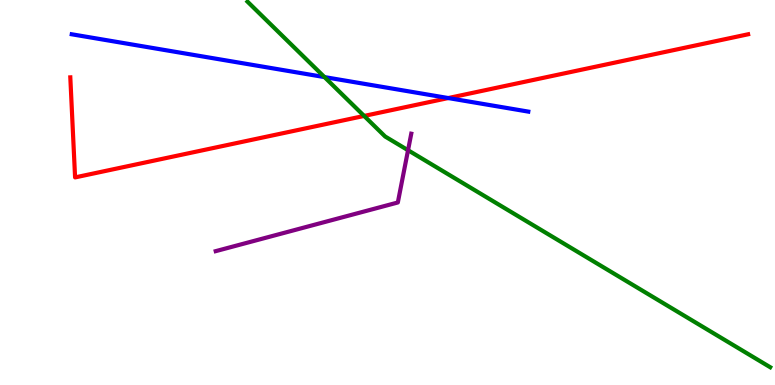[{'lines': ['blue', 'red'], 'intersections': [{'x': 5.78, 'y': 7.45}]}, {'lines': ['green', 'red'], 'intersections': [{'x': 4.7, 'y': 6.99}]}, {'lines': ['purple', 'red'], 'intersections': []}, {'lines': ['blue', 'green'], 'intersections': [{'x': 4.19, 'y': 8.0}]}, {'lines': ['blue', 'purple'], 'intersections': []}, {'lines': ['green', 'purple'], 'intersections': [{'x': 5.27, 'y': 6.1}]}]